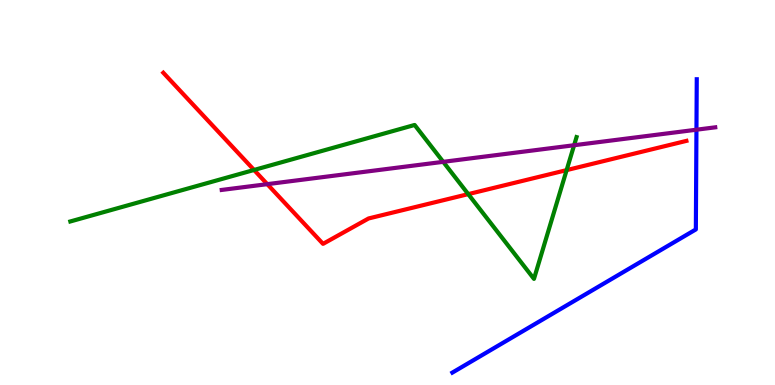[{'lines': ['blue', 'red'], 'intersections': []}, {'lines': ['green', 'red'], 'intersections': [{'x': 3.28, 'y': 5.59}, {'x': 6.04, 'y': 4.96}, {'x': 7.31, 'y': 5.58}]}, {'lines': ['purple', 'red'], 'intersections': [{'x': 3.45, 'y': 5.22}]}, {'lines': ['blue', 'green'], 'intersections': []}, {'lines': ['blue', 'purple'], 'intersections': [{'x': 8.99, 'y': 6.63}]}, {'lines': ['green', 'purple'], 'intersections': [{'x': 5.72, 'y': 5.8}, {'x': 7.41, 'y': 6.23}]}]